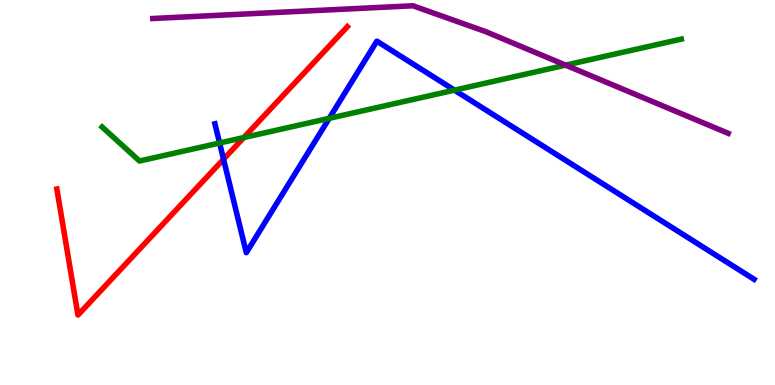[{'lines': ['blue', 'red'], 'intersections': [{'x': 2.88, 'y': 5.86}]}, {'lines': ['green', 'red'], 'intersections': [{'x': 3.15, 'y': 6.43}]}, {'lines': ['purple', 'red'], 'intersections': []}, {'lines': ['blue', 'green'], 'intersections': [{'x': 2.83, 'y': 6.29}, {'x': 4.25, 'y': 6.93}, {'x': 5.86, 'y': 7.66}]}, {'lines': ['blue', 'purple'], 'intersections': []}, {'lines': ['green', 'purple'], 'intersections': [{'x': 7.3, 'y': 8.31}]}]